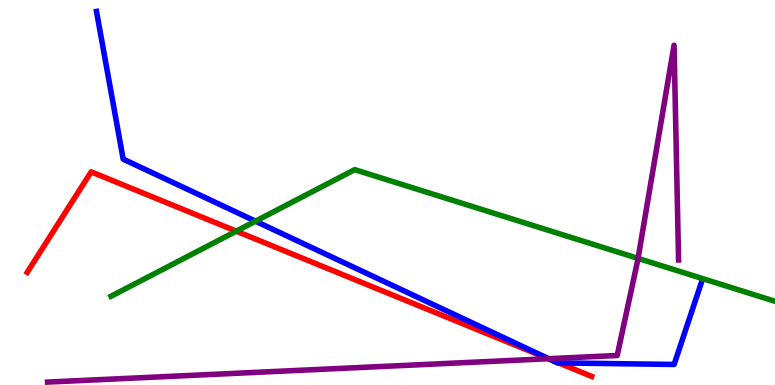[{'lines': ['blue', 'red'], 'intersections': [{'x': 7.1, 'y': 0.662}, {'x': 7.21, 'y': 0.575}]}, {'lines': ['green', 'red'], 'intersections': [{'x': 3.05, 'y': 4.0}]}, {'lines': ['purple', 'red'], 'intersections': [{'x': 7.08, 'y': 0.683}]}, {'lines': ['blue', 'green'], 'intersections': [{'x': 3.3, 'y': 4.25}]}, {'lines': ['blue', 'purple'], 'intersections': [{'x': 7.08, 'y': 0.683}]}, {'lines': ['green', 'purple'], 'intersections': [{'x': 8.23, 'y': 3.29}]}]